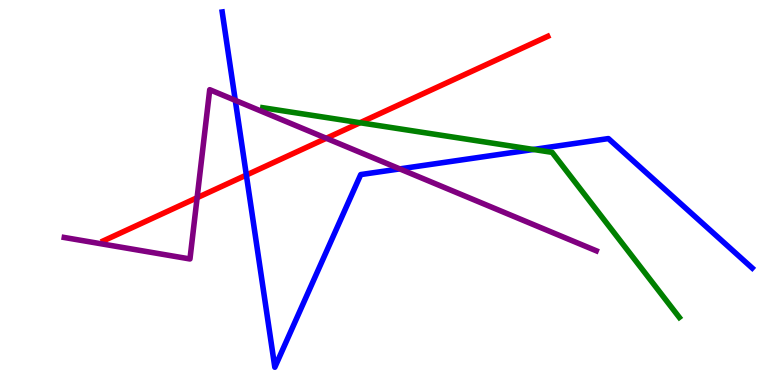[{'lines': ['blue', 'red'], 'intersections': [{'x': 3.18, 'y': 5.45}]}, {'lines': ['green', 'red'], 'intersections': [{'x': 4.65, 'y': 6.81}]}, {'lines': ['purple', 'red'], 'intersections': [{'x': 2.54, 'y': 4.86}, {'x': 4.21, 'y': 6.41}]}, {'lines': ['blue', 'green'], 'intersections': [{'x': 6.88, 'y': 6.12}]}, {'lines': ['blue', 'purple'], 'intersections': [{'x': 3.04, 'y': 7.39}, {'x': 5.16, 'y': 5.61}]}, {'lines': ['green', 'purple'], 'intersections': []}]